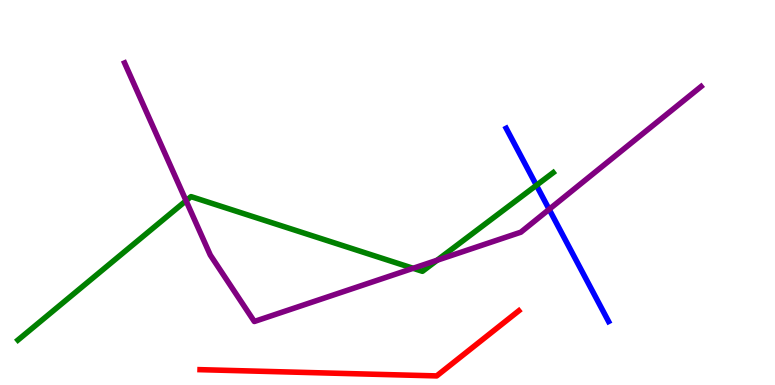[{'lines': ['blue', 'red'], 'intersections': []}, {'lines': ['green', 'red'], 'intersections': []}, {'lines': ['purple', 'red'], 'intersections': []}, {'lines': ['blue', 'green'], 'intersections': [{'x': 6.92, 'y': 5.19}]}, {'lines': ['blue', 'purple'], 'intersections': [{'x': 7.09, 'y': 4.56}]}, {'lines': ['green', 'purple'], 'intersections': [{'x': 2.4, 'y': 4.79}, {'x': 5.33, 'y': 3.03}, {'x': 5.64, 'y': 3.24}]}]